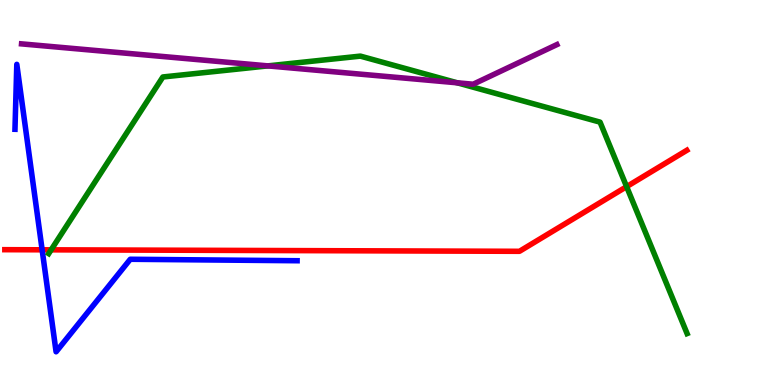[{'lines': ['blue', 'red'], 'intersections': [{'x': 0.544, 'y': 3.51}]}, {'lines': ['green', 'red'], 'intersections': [{'x': 0.66, 'y': 3.51}, {'x': 8.09, 'y': 5.15}]}, {'lines': ['purple', 'red'], 'intersections': []}, {'lines': ['blue', 'green'], 'intersections': []}, {'lines': ['blue', 'purple'], 'intersections': []}, {'lines': ['green', 'purple'], 'intersections': [{'x': 3.46, 'y': 8.29}, {'x': 5.9, 'y': 7.85}]}]